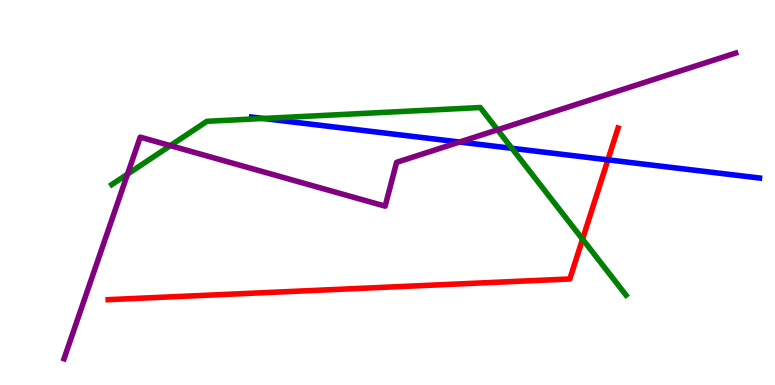[{'lines': ['blue', 'red'], 'intersections': [{'x': 7.84, 'y': 5.85}]}, {'lines': ['green', 'red'], 'intersections': [{'x': 7.52, 'y': 3.79}]}, {'lines': ['purple', 'red'], 'intersections': []}, {'lines': ['blue', 'green'], 'intersections': [{'x': 3.4, 'y': 6.92}, {'x': 6.61, 'y': 6.15}]}, {'lines': ['blue', 'purple'], 'intersections': [{'x': 5.93, 'y': 6.31}]}, {'lines': ['green', 'purple'], 'intersections': [{'x': 1.65, 'y': 5.48}, {'x': 2.2, 'y': 6.22}, {'x': 6.42, 'y': 6.63}]}]